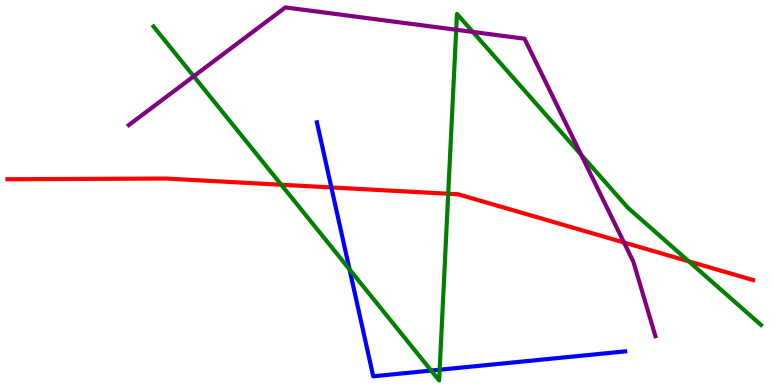[{'lines': ['blue', 'red'], 'intersections': [{'x': 4.28, 'y': 5.13}]}, {'lines': ['green', 'red'], 'intersections': [{'x': 3.63, 'y': 5.2}, {'x': 5.78, 'y': 4.97}, {'x': 8.89, 'y': 3.21}]}, {'lines': ['purple', 'red'], 'intersections': [{'x': 8.05, 'y': 3.7}]}, {'lines': ['blue', 'green'], 'intersections': [{'x': 4.51, 'y': 3.0}, {'x': 5.56, 'y': 0.375}, {'x': 5.67, 'y': 0.397}]}, {'lines': ['blue', 'purple'], 'intersections': []}, {'lines': ['green', 'purple'], 'intersections': [{'x': 2.5, 'y': 8.02}, {'x': 5.89, 'y': 9.23}, {'x': 6.1, 'y': 9.17}, {'x': 7.5, 'y': 5.98}]}]